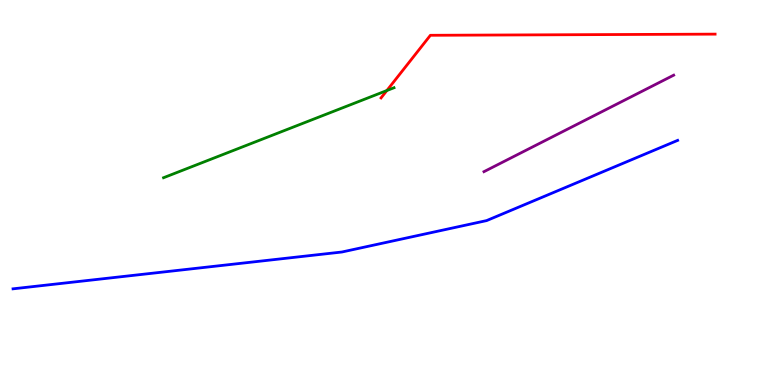[{'lines': ['blue', 'red'], 'intersections': []}, {'lines': ['green', 'red'], 'intersections': [{'x': 4.99, 'y': 7.65}]}, {'lines': ['purple', 'red'], 'intersections': []}, {'lines': ['blue', 'green'], 'intersections': []}, {'lines': ['blue', 'purple'], 'intersections': []}, {'lines': ['green', 'purple'], 'intersections': []}]